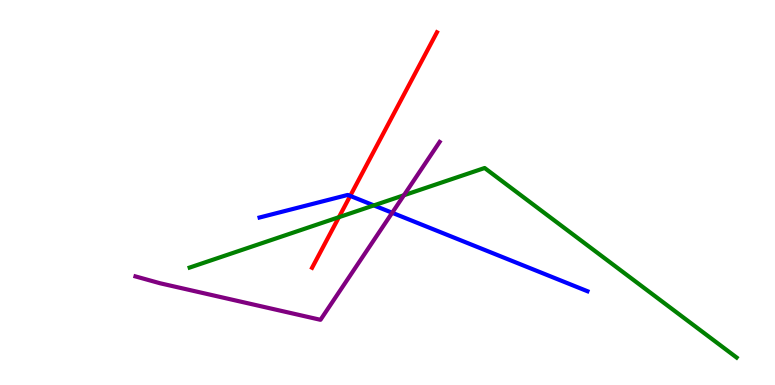[{'lines': ['blue', 'red'], 'intersections': [{'x': 4.52, 'y': 4.91}]}, {'lines': ['green', 'red'], 'intersections': [{'x': 4.37, 'y': 4.36}]}, {'lines': ['purple', 'red'], 'intersections': []}, {'lines': ['blue', 'green'], 'intersections': [{'x': 4.82, 'y': 4.66}]}, {'lines': ['blue', 'purple'], 'intersections': [{'x': 5.06, 'y': 4.47}]}, {'lines': ['green', 'purple'], 'intersections': [{'x': 5.21, 'y': 4.93}]}]